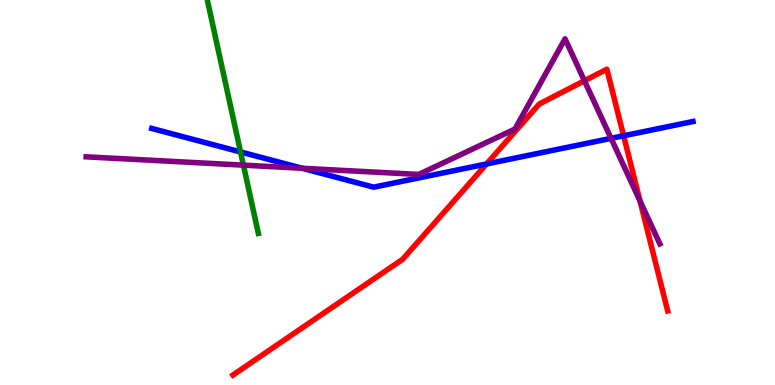[{'lines': ['blue', 'red'], 'intersections': [{'x': 6.28, 'y': 5.74}, {'x': 8.05, 'y': 6.47}]}, {'lines': ['green', 'red'], 'intersections': []}, {'lines': ['purple', 'red'], 'intersections': [{'x': 7.54, 'y': 7.9}, {'x': 8.26, 'y': 4.78}]}, {'lines': ['blue', 'green'], 'intersections': [{'x': 3.1, 'y': 6.05}]}, {'lines': ['blue', 'purple'], 'intersections': [{'x': 3.9, 'y': 5.63}, {'x': 7.88, 'y': 6.41}]}, {'lines': ['green', 'purple'], 'intersections': [{'x': 3.14, 'y': 5.71}]}]